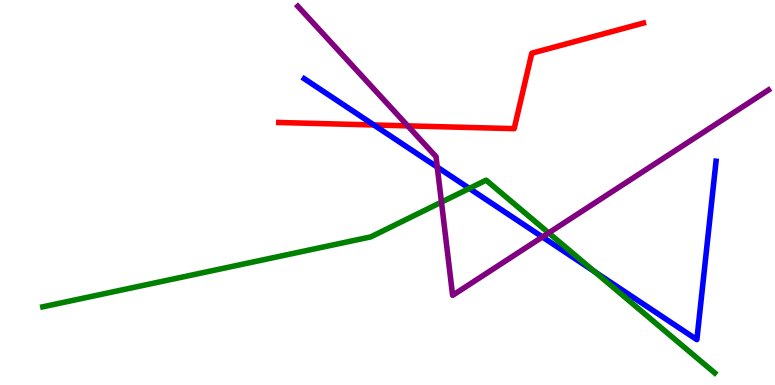[{'lines': ['blue', 'red'], 'intersections': [{'x': 4.82, 'y': 6.75}]}, {'lines': ['green', 'red'], 'intersections': []}, {'lines': ['purple', 'red'], 'intersections': [{'x': 5.26, 'y': 6.73}]}, {'lines': ['blue', 'green'], 'intersections': [{'x': 6.06, 'y': 5.11}, {'x': 7.67, 'y': 2.94}]}, {'lines': ['blue', 'purple'], 'intersections': [{'x': 5.64, 'y': 5.66}, {'x': 7.0, 'y': 3.84}]}, {'lines': ['green', 'purple'], 'intersections': [{'x': 5.7, 'y': 4.75}, {'x': 7.08, 'y': 3.95}]}]